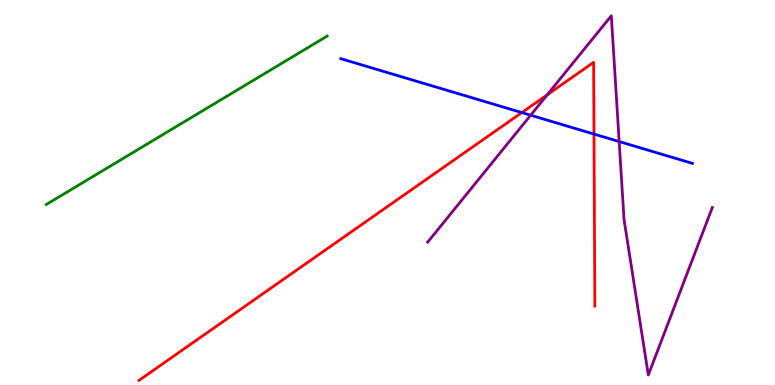[{'lines': ['blue', 'red'], 'intersections': [{'x': 6.73, 'y': 7.08}, {'x': 7.66, 'y': 6.52}]}, {'lines': ['green', 'red'], 'intersections': []}, {'lines': ['purple', 'red'], 'intersections': [{'x': 7.06, 'y': 7.54}]}, {'lines': ['blue', 'green'], 'intersections': []}, {'lines': ['blue', 'purple'], 'intersections': [{'x': 6.85, 'y': 7.01}, {'x': 7.99, 'y': 6.32}]}, {'lines': ['green', 'purple'], 'intersections': []}]